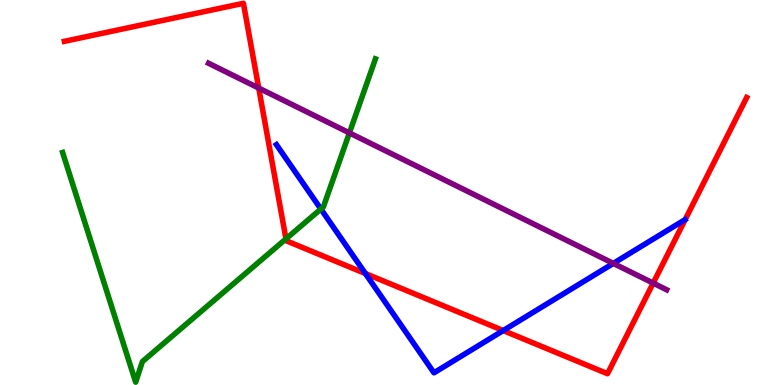[{'lines': ['blue', 'red'], 'intersections': [{'x': 4.71, 'y': 2.9}, {'x': 6.49, 'y': 1.41}]}, {'lines': ['green', 'red'], 'intersections': [{'x': 3.69, 'y': 3.8}]}, {'lines': ['purple', 'red'], 'intersections': [{'x': 3.34, 'y': 7.71}, {'x': 8.43, 'y': 2.65}]}, {'lines': ['blue', 'green'], 'intersections': [{'x': 4.14, 'y': 4.57}]}, {'lines': ['blue', 'purple'], 'intersections': [{'x': 7.91, 'y': 3.16}]}, {'lines': ['green', 'purple'], 'intersections': [{'x': 4.51, 'y': 6.55}]}]